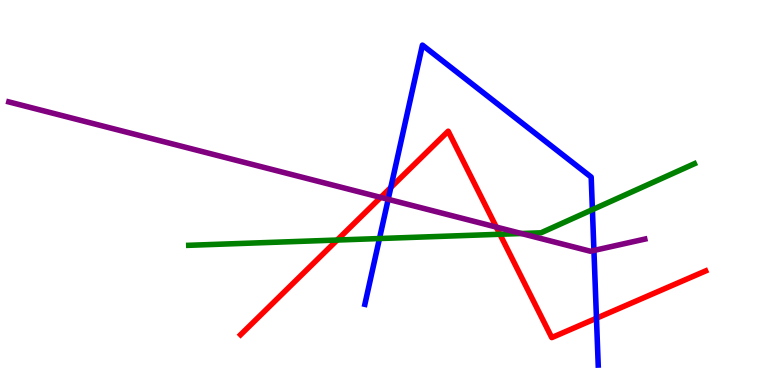[{'lines': ['blue', 'red'], 'intersections': [{'x': 5.04, 'y': 5.13}, {'x': 7.7, 'y': 1.73}]}, {'lines': ['green', 'red'], 'intersections': [{'x': 4.35, 'y': 3.77}, {'x': 6.45, 'y': 3.92}]}, {'lines': ['purple', 'red'], 'intersections': [{'x': 4.91, 'y': 4.87}, {'x': 6.4, 'y': 4.1}]}, {'lines': ['blue', 'green'], 'intersections': [{'x': 4.9, 'y': 3.8}, {'x': 7.64, 'y': 4.55}]}, {'lines': ['blue', 'purple'], 'intersections': [{'x': 5.01, 'y': 4.82}, {'x': 7.66, 'y': 3.49}]}, {'lines': ['green', 'purple'], 'intersections': [{'x': 6.73, 'y': 3.93}]}]